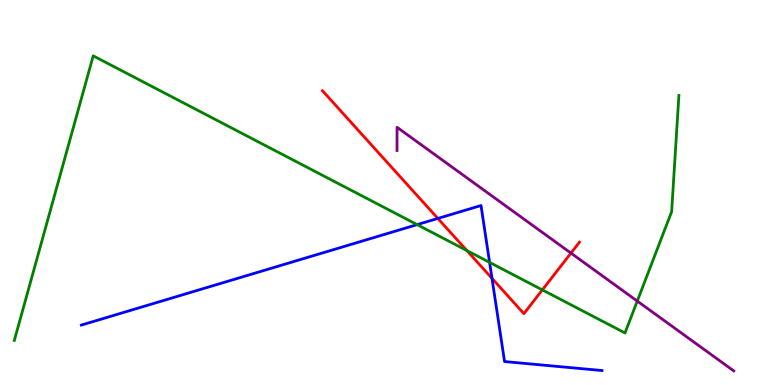[{'lines': ['blue', 'red'], 'intersections': [{'x': 5.65, 'y': 4.33}, {'x': 6.35, 'y': 2.77}]}, {'lines': ['green', 'red'], 'intersections': [{'x': 6.02, 'y': 3.49}, {'x': 7.0, 'y': 2.47}]}, {'lines': ['purple', 'red'], 'intersections': [{'x': 7.37, 'y': 3.43}]}, {'lines': ['blue', 'green'], 'intersections': [{'x': 5.38, 'y': 4.17}, {'x': 6.32, 'y': 3.18}]}, {'lines': ['blue', 'purple'], 'intersections': []}, {'lines': ['green', 'purple'], 'intersections': [{'x': 8.22, 'y': 2.18}]}]